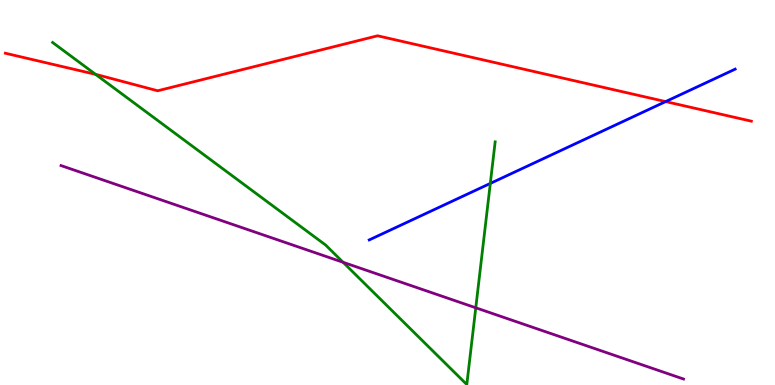[{'lines': ['blue', 'red'], 'intersections': [{'x': 8.59, 'y': 7.36}]}, {'lines': ['green', 'red'], 'intersections': [{'x': 1.23, 'y': 8.07}]}, {'lines': ['purple', 'red'], 'intersections': []}, {'lines': ['blue', 'green'], 'intersections': [{'x': 6.33, 'y': 5.24}]}, {'lines': ['blue', 'purple'], 'intersections': []}, {'lines': ['green', 'purple'], 'intersections': [{'x': 4.43, 'y': 3.19}, {'x': 6.14, 'y': 2.01}]}]